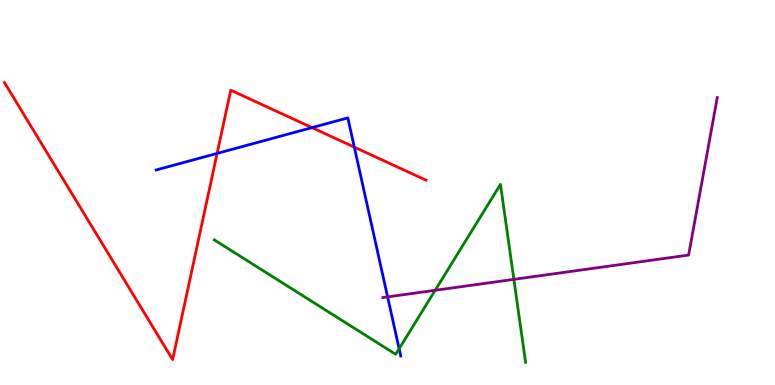[{'lines': ['blue', 'red'], 'intersections': [{'x': 2.8, 'y': 6.02}, {'x': 4.03, 'y': 6.69}, {'x': 4.57, 'y': 6.18}]}, {'lines': ['green', 'red'], 'intersections': []}, {'lines': ['purple', 'red'], 'intersections': []}, {'lines': ['blue', 'green'], 'intersections': [{'x': 5.15, 'y': 0.942}]}, {'lines': ['blue', 'purple'], 'intersections': [{'x': 5.0, 'y': 2.29}]}, {'lines': ['green', 'purple'], 'intersections': [{'x': 5.62, 'y': 2.46}, {'x': 6.63, 'y': 2.74}]}]